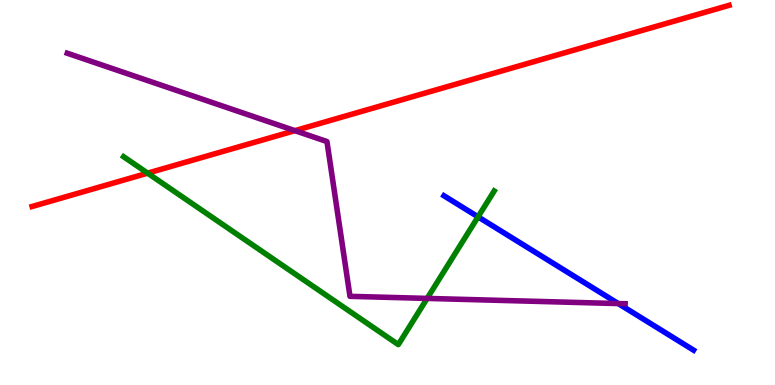[{'lines': ['blue', 'red'], 'intersections': []}, {'lines': ['green', 'red'], 'intersections': [{'x': 1.91, 'y': 5.5}]}, {'lines': ['purple', 'red'], 'intersections': [{'x': 3.81, 'y': 6.61}]}, {'lines': ['blue', 'green'], 'intersections': [{'x': 6.17, 'y': 4.37}]}, {'lines': ['blue', 'purple'], 'intersections': [{'x': 7.98, 'y': 2.12}]}, {'lines': ['green', 'purple'], 'intersections': [{'x': 5.51, 'y': 2.25}]}]